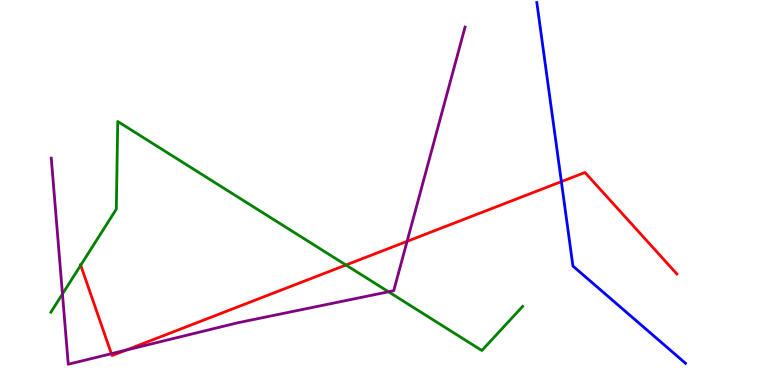[{'lines': ['blue', 'red'], 'intersections': [{'x': 7.24, 'y': 5.28}]}, {'lines': ['green', 'red'], 'intersections': [{'x': 1.04, 'y': 3.11}, {'x': 4.46, 'y': 3.12}]}, {'lines': ['purple', 'red'], 'intersections': [{'x': 1.44, 'y': 0.813}, {'x': 1.63, 'y': 0.908}, {'x': 5.25, 'y': 3.73}]}, {'lines': ['blue', 'green'], 'intersections': []}, {'lines': ['blue', 'purple'], 'intersections': []}, {'lines': ['green', 'purple'], 'intersections': [{'x': 0.806, 'y': 2.36}, {'x': 5.01, 'y': 2.42}]}]